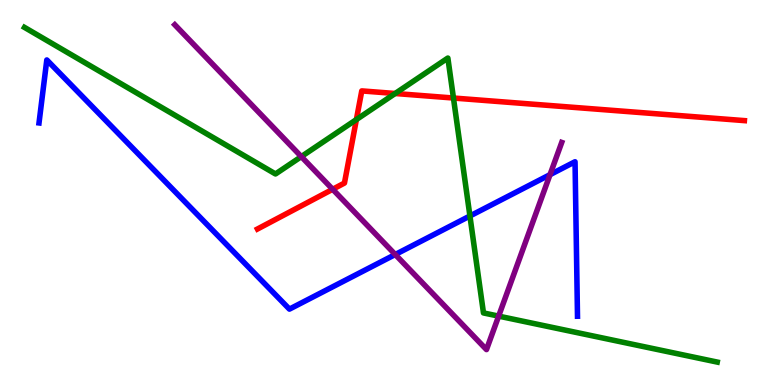[{'lines': ['blue', 'red'], 'intersections': []}, {'lines': ['green', 'red'], 'intersections': [{'x': 4.6, 'y': 6.89}, {'x': 5.1, 'y': 7.57}, {'x': 5.85, 'y': 7.45}]}, {'lines': ['purple', 'red'], 'intersections': [{'x': 4.29, 'y': 5.08}]}, {'lines': ['blue', 'green'], 'intersections': [{'x': 6.06, 'y': 4.39}]}, {'lines': ['blue', 'purple'], 'intersections': [{'x': 5.1, 'y': 3.39}, {'x': 7.1, 'y': 5.46}]}, {'lines': ['green', 'purple'], 'intersections': [{'x': 3.89, 'y': 5.93}, {'x': 6.43, 'y': 1.79}]}]